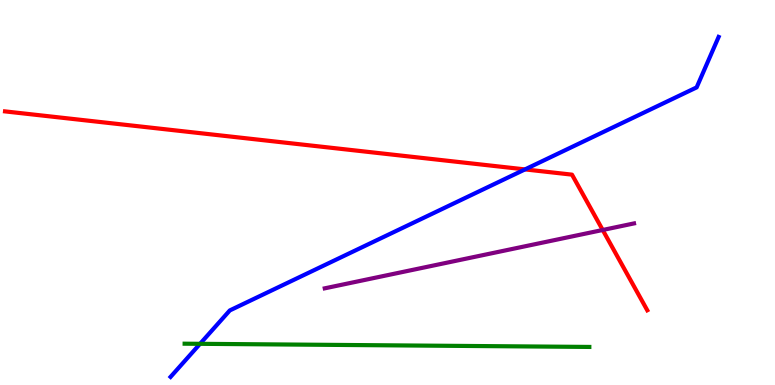[{'lines': ['blue', 'red'], 'intersections': [{'x': 6.77, 'y': 5.6}]}, {'lines': ['green', 'red'], 'intersections': []}, {'lines': ['purple', 'red'], 'intersections': [{'x': 7.78, 'y': 4.03}]}, {'lines': ['blue', 'green'], 'intersections': [{'x': 2.58, 'y': 1.07}]}, {'lines': ['blue', 'purple'], 'intersections': []}, {'lines': ['green', 'purple'], 'intersections': []}]